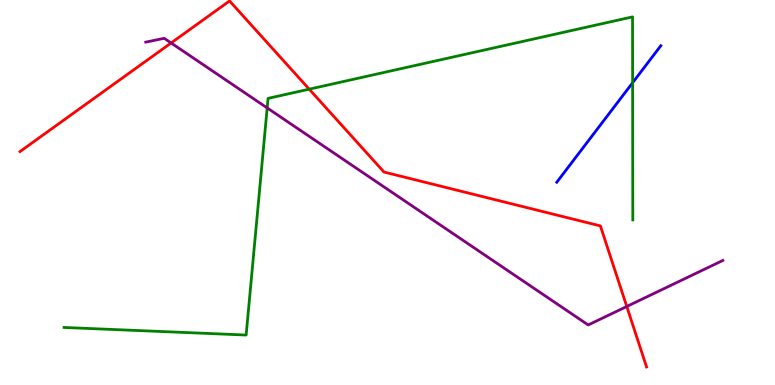[{'lines': ['blue', 'red'], 'intersections': []}, {'lines': ['green', 'red'], 'intersections': [{'x': 3.99, 'y': 7.68}]}, {'lines': ['purple', 'red'], 'intersections': [{'x': 2.21, 'y': 8.88}, {'x': 8.09, 'y': 2.04}]}, {'lines': ['blue', 'green'], 'intersections': [{'x': 8.16, 'y': 7.85}]}, {'lines': ['blue', 'purple'], 'intersections': []}, {'lines': ['green', 'purple'], 'intersections': [{'x': 3.45, 'y': 7.2}]}]